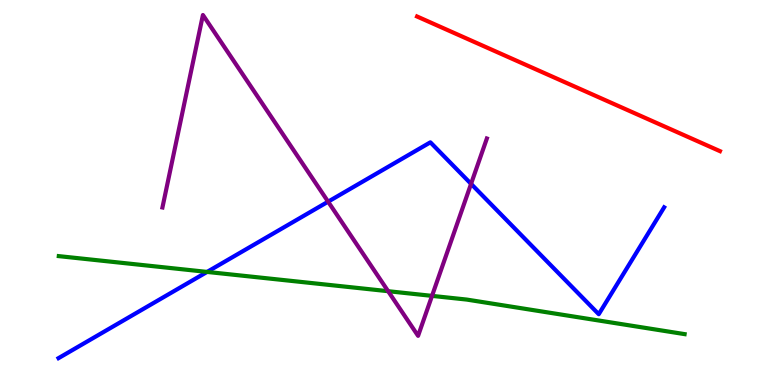[{'lines': ['blue', 'red'], 'intersections': []}, {'lines': ['green', 'red'], 'intersections': []}, {'lines': ['purple', 'red'], 'intersections': []}, {'lines': ['blue', 'green'], 'intersections': [{'x': 2.67, 'y': 2.94}]}, {'lines': ['blue', 'purple'], 'intersections': [{'x': 4.23, 'y': 4.76}, {'x': 6.08, 'y': 5.22}]}, {'lines': ['green', 'purple'], 'intersections': [{'x': 5.01, 'y': 2.44}, {'x': 5.57, 'y': 2.31}]}]